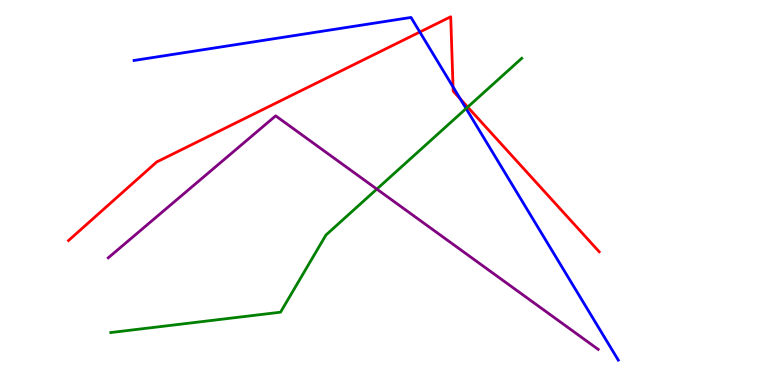[{'lines': ['blue', 'red'], 'intersections': [{'x': 5.42, 'y': 9.17}, {'x': 5.85, 'y': 7.74}, {'x': 5.94, 'y': 7.43}]}, {'lines': ['green', 'red'], 'intersections': [{'x': 6.03, 'y': 7.22}]}, {'lines': ['purple', 'red'], 'intersections': []}, {'lines': ['blue', 'green'], 'intersections': [{'x': 6.01, 'y': 7.18}]}, {'lines': ['blue', 'purple'], 'intersections': []}, {'lines': ['green', 'purple'], 'intersections': [{'x': 4.86, 'y': 5.09}]}]